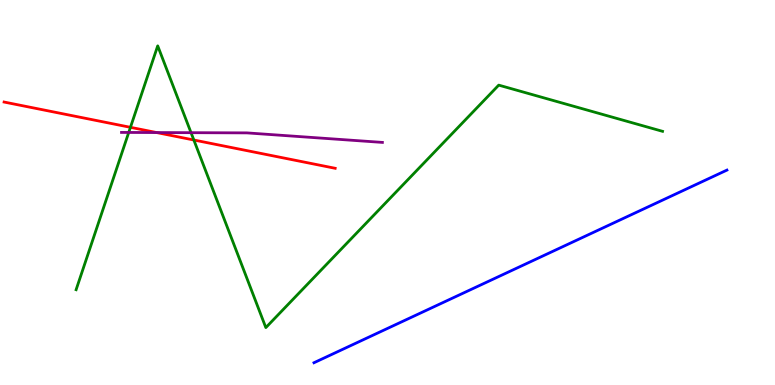[{'lines': ['blue', 'red'], 'intersections': []}, {'lines': ['green', 'red'], 'intersections': [{'x': 1.68, 'y': 6.69}, {'x': 2.5, 'y': 6.36}]}, {'lines': ['purple', 'red'], 'intersections': [{'x': 2.02, 'y': 6.56}]}, {'lines': ['blue', 'green'], 'intersections': []}, {'lines': ['blue', 'purple'], 'intersections': []}, {'lines': ['green', 'purple'], 'intersections': [{'x': 1.66, 'y': 6.56}, {'x': 2.46, 'y': 6.55}]}]